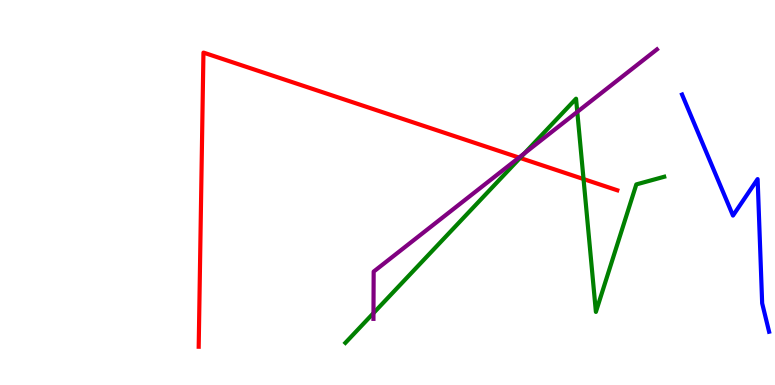[{'lines': ['blue', 'red'], 'intersections': []}, {'lines': ['green', 'red'], 'intersections': [{'x': 6.71, 'y': 5.9}, {'x': 7.53, 'y': 5.35}]}, {'lines': ['purple', 'red'], 'intersections': [{'x': 6.7, 'y': 5.91}]}, {'lines': ['blue', 'green'], 'intersections': []}, {'lines': ['blue', 'purple'], 'intersections': []}, {'lines': ['green', 'purple'], 'intersections': [{'x': 4.82, 'y': 1.87}, {'x': 6.77, 'y': 6.02}, {'x': 7.45, 'y': 7.09}]}]